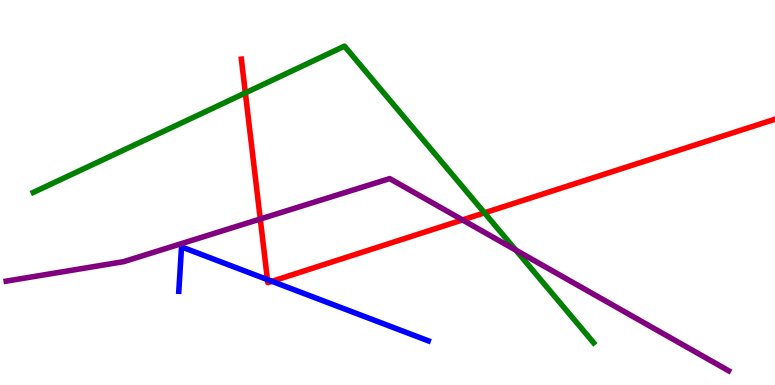[{'lines': ['blue', 'red'], 'intersections': [{'x': 3.45, 'y': 2.74}, {'x': 3.51, 'y': 2.69}]}, {'lines': ['green', 'red'], 'intersections': [{'x': 3.17, 'y': 7.59}, {'x': 6.25, 'y': 4.47}]}, {'lines': ['purple', 'red'], 'intersections': [{'x': 3.36, 'y': 4.31}, {'x': 5.97, 'y': 4.29}]}, {'lines': ['blue', 'green'], 'intersections': []}, {'lines': ['blue', 'purple'], 'intersections': []}, {'lines': ['green', 'purple'], 'intersections': [{'x': 6.66, 'y': 3.5}]}]